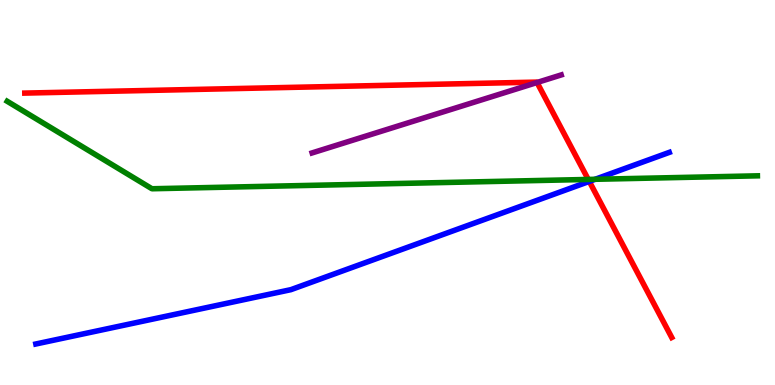[{'lines': ['blue', 'red'], 'intersections': [{'x': 7.6, 'y': 5.29}]}, {'lines': ['green', 'red'], 'intersections': [{'x': 7.59, 'y': 5.34}]}, {'lines': ['purple', 'red'], 'intersections': [{'x': 6.93, 'y': 7.86}]}, {'lines': ['blue', 'green'], 'intersections': [{'x': 7.68, 'y': 5.34}]}, {'lines': ['blue', 'purple'], 'intersections': []}, {'lines': ['green', 'purple'], 'intersections': []}]